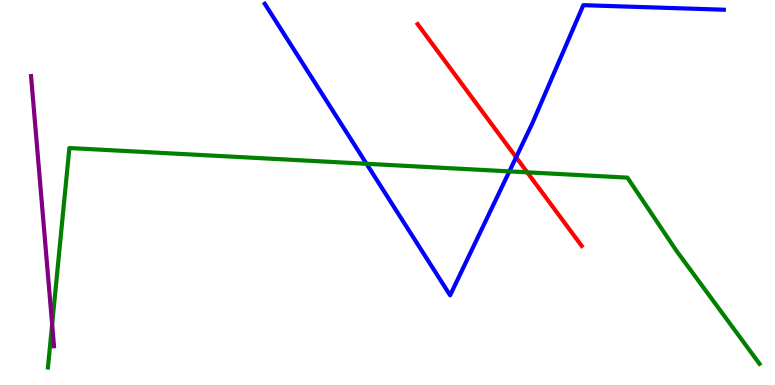[{'lines': ['blue', 'red'], 'intersections': [{'x': 6.66, 'y': 5.92}]}, {'lines': ['green', 'red'], 'intersections': [{'x': 6.8, 'y': 5.52}]}, {'lines': ['purple', 'red'], 'intersections': []}, {'lines': ['blue', 'green'], 'intersections': [{'x': 4.73, 'y': 5.75}, {'x': 6.57, 'y': 5.55}]}, {'lines': ['blue', 'purple'], 'intersections': []}, {'lines': ['green', 'purple'], 'intersections': [{'x': 0.673, 'y': 1.57}]}]